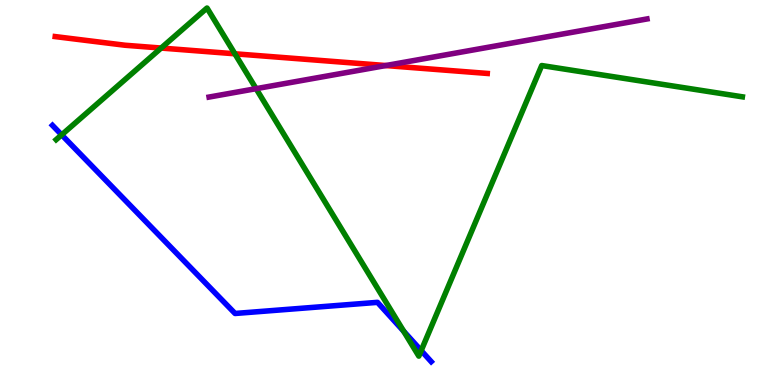[{'lines': ['blue', 'red'], 'intersections': []}, {'lines': ['green', 'red'], 'intersections': [{'x': 2.08, 'y': 8.75}, {'x': 3.03, 'y': 8.6}]}, {'lines': ['purple', 'red'], 'intersections': [{'x': 4.98, 'y': 8.3}]}, {'lines': ['blue', 'green'], 'intersections': [{'x': 0.796, 'y': 6.5}, {'x': 5.21, 'y': 1.4}, {'x': 5.43, 'y': 0.894}]}, {'lines': ['blue', 'purple'], 'intersections': []}, {'lines': ['green', 'purple'], 'intersections': [{'x': 3.3, 'y': 7.7}]}]